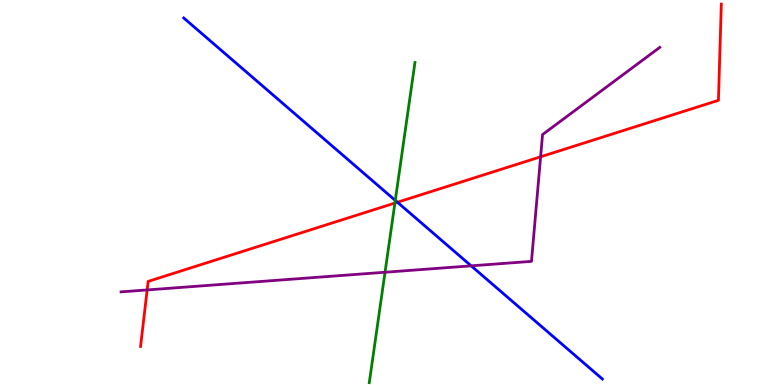[{'lines': ['blue', 'red'], 'intersections': [{'x': 5.13, 'y': 4.75}]}, {'lines': ['green', 'red'], 'intersections': [{'x': 5.1, 'y': 4.73}]}, {'lines': ['purple', 'red'], 'intersections': [{'x': 1.9, 'y': 2.47}, {'x': 6.98, 'y': 5.93}]}, {'lines': ['blue', 'green'], 'intersections': [{'x': 5.1, 'y': 4.79}]}, {'lines': ['blue', 'purple'], 'intersections': [{'x': 6.08, 'y': 3.09}]}, {'lines': ['green', 'purple'], 'intersections': [{'x': 4.97, 'y': 2.93}]}]